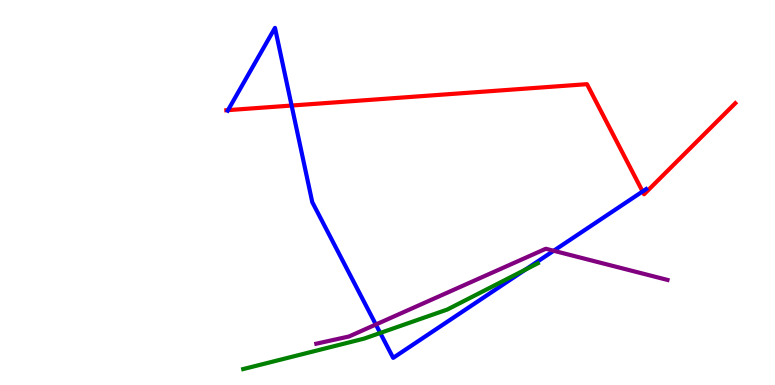[{'lines': ['blue', 'red'], 'intersections': [{'x': 2.94, 'y': 7.14}, {'x': 3.76, 'y': 7.26}, {'x': 8.29, 'y': 5.03}]}, {'lines': ['green', 'red'], 'intersections': []}, {'lines': ['purple', 'red'], 'intersections': []}, {'lines': ['blue', 'green'], 'intersections': [{'x': 4.91, 'y': 1.35}, {'x': 6.78, 'y': 3.0}]}, {'lines': ['blue', 'purple'], 'intersections': [{'x': 4.85, 'y': 1.57}, {'x': 7.14, 'y': 3.49}]}, {'lines': ['green', 'purple'], 'intersections': []}]